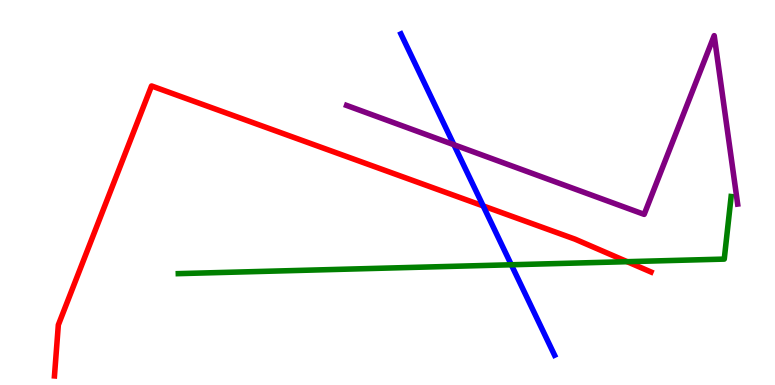[{'lines': ['blue', 'red'], 'intersections': [{'x': 6.23, 'y': 4.65}]}, {'lines': ['green', 'red'], 'intersections': [{'x': 8.09, 'y': 3.2}]}, {'lines': ['purple', 'red'], 'intersections': []}, {'lines': ['blue', 'green'], 'intersections': [{'x': 6.6, 'y': 3.12}]}, {'lines': ['blue', 'purple'], 'intersections': [{'x': 5.86, 'y': 6.24}]}, {'lines': ['green', 'purple'], 'intersections': []}]